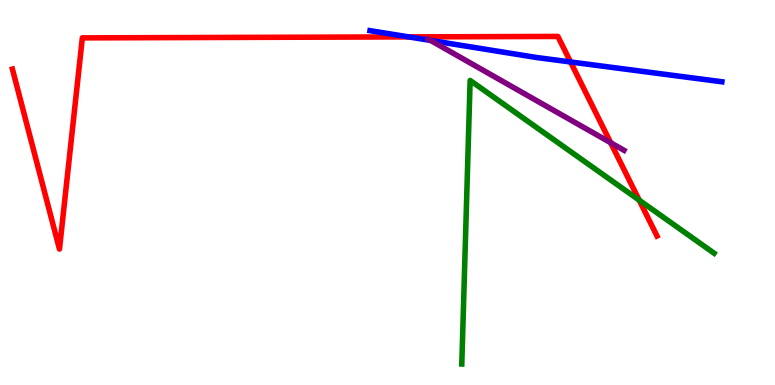[{'lines': ['blue', 'red'], 'intersections': [{'x': 5.27, 'y': 9.04}, {'x': 7.36, 'y': 8.39}]}, {'lines': ['green', 'red'], 'intersections': [{'x': 8.25, 'y': 4.8}]}, {'lines': ['purple', 'red'], 'intersections': [{'x': 7.88, 'y': 6.29}]}, {'lines': ['blue', 'green'], 'intersections': []}, {'lines': ['blue', 'purple'], 'intersections': [{'x': 5.56, 'y': 8.95}]}, {'lines': ['green', 'purple'], 'intersections': []}]